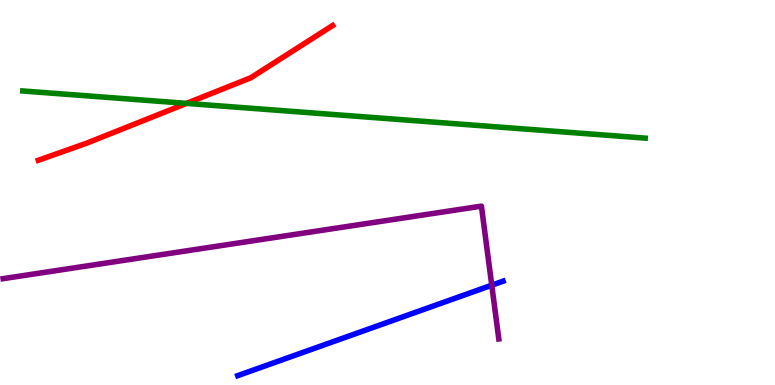[{'lines': ['blue', 'red'], 'intersections': []}, {'lines': ['green', 'red'], 'intersections': [{'x': 2.41, 'y': 7.31}]}, {'lines': ['purple', 'red'], 'intersections': []}, {'lines': ['blue', 'green'], 'intersections': []}, {'lines': ['blue', 'purple'], 'intersections': [{'x': 6.35, 'y': 2.59}]}, {'lines': ['green', 'purple'], 'intersections': []}]